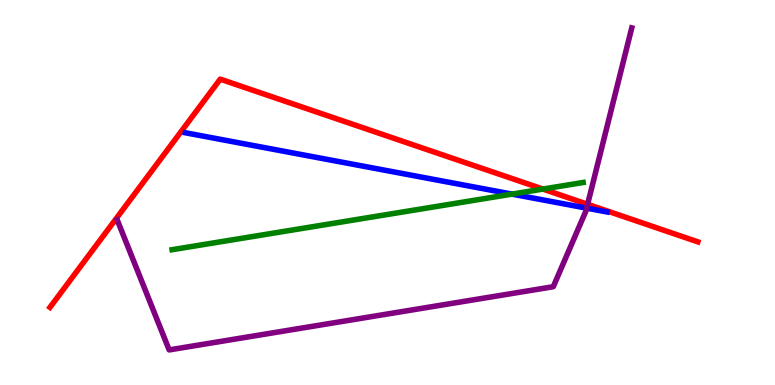[{'lines': ['blue', 'red'], 'intersections': []}, {'lines': ['green', 'red'], 'intersections': [{'x': 7.01, 'y': 5.09}]}, {'lines': ['purple', 'red'], 'intersections': [{'x': 7.58, 'y': 4.69}]}, {'lines': ['blue', 'green'], 'intersections': [{'x': 6.61, 'y': 4.96}]}, {'lines': ['blue', 'purple'], 'intersections': [{'x': 7.57, 'y': 4.59}]}, {'lines': ['green', 'purple'], 'intersections': []}]